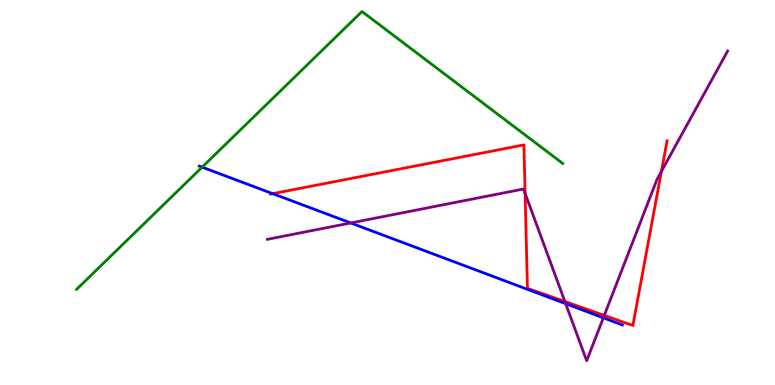[{'lines': ['blue', 'red'], 'intersections': [{'x': 3.52, 'y': 4.97}]}, {'lines': ['green', 'red'], 'intersections': []}, {'lines': ['purple', 'red'], 'intersections': [{'x': 6.78, 'y': 4.98}, {'x': 7.29, 'y': 2.17}, {'x': 7.8, 'y': 1.81}, {'x': 8.53, 'y': 5.55}]}, {'lines': ['blue', 'green'], 'intersections': [{'x': 2.61, 'y': 5.66}]}, {'lines': ['blue', 'purple'], 'intersections': [{'x': 4.53, 'y': 4.21}, {'x': 7.3, 'y': 2.11}, {'x': 7.79, 'y': 1.74}]}, {'lines': ['green', 'purple'], 'intersections': []}]